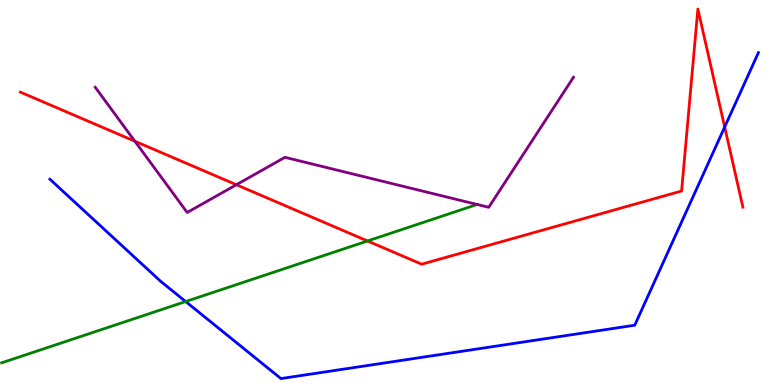[{'lines': ['blue', 'red'], 'intersections': [{'x': 9.35, 'y': 6.7}]}, {'lines': ['green', 'red'], 'intersections': [{'x': 4.74, 'y': 3.74}]}, {'lines': ['purple', 'red'], 'intersections': [{'x': 1.74, 'y': 6.33}, {'x': 3.05, 'y': 5.2}]}, {'lines': ['blue', 'green'], 'intersections': [{'x': 2.4, 'y': 2.17}]}, {'lines': ['blue', 'purple'], 'intersections': []}, {'lines': ['green', 'purple'], 'intersections': [{'x': 6.16, 'y': 4.69}]}]